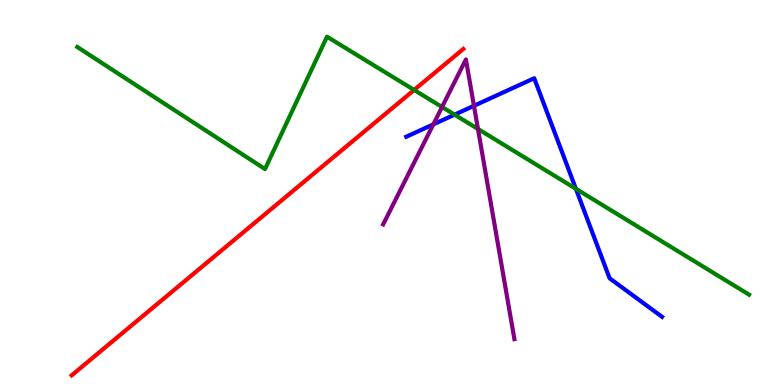[{'lines': ['blue', 'red'], 'intersections': []}, {'lines': ['green', 'red'], 'intersections': [{'x': 5.34, 'y': 7.66}]}, {'lines': ['purple', 'red'], 'intersections': []}, {'lines': ['blue', 'green'], 'intersections': [{'x': 5.87, 'y': 7.02}, {'x': 7.43, 'y': 5.1}]}, {'lines': ['blue', 'purple'], 'intersections': [{'x': 5.59, 'y': 6.77}, {'x': 6.12, 'y': 7.25}]}, {'lines': ['green', 'purple'], 'intersections': [{'x': 5.7, 'y': 7.22}, {'x': 6.17, 'y': 6.65}]}]